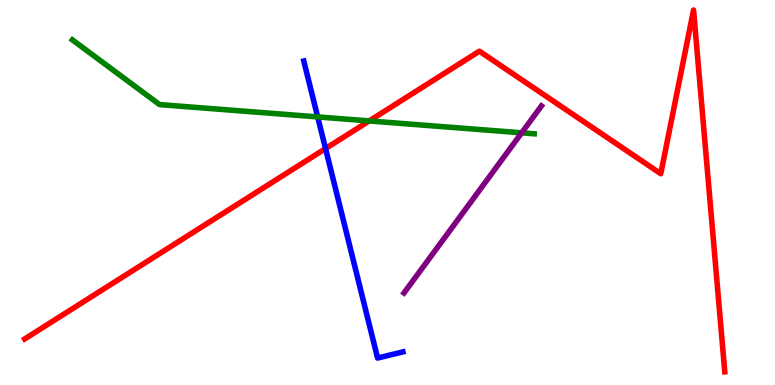[{'lines': ['blue', 'red'], 'intersections': [{'x': 4.2, 'y': 6.14}]}, {'lines': ['green', 'red'], 'intersections': [{'x': 4.76, 'y': 6.86}]}, {'lines': ['purple', 'red'], 'intersections': []}, {'lines': ['blue', 'green'], 'intersections': [{'x': 4.1, 'y': 6.96}]}, {'lines': ['blue', 'purple'], 'intersections': []}, {'lines': ['green', 'purple'], 'intersections': [{'x': 6.73, 'y': 6.55}]}]